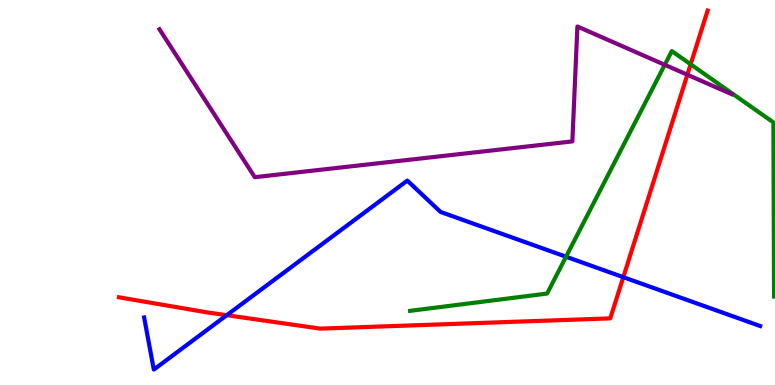[{'lines': ['blue', 'red'], 'intersections': [{'x': 2.93, 'y': 1.81}, {'x': 8.04, 'y': 2.8}]}, {'lines': ['green', 'red'], 'intersections': [{'x': 8.91, 'y': 8.33}]}, {'lines': ['purple', 'red'], 'intersections': [{'x': 8.87, 'y': 8.06}]}, {'lines': ['blue', 'green'], 'intersections': [{'x': 7.3, 'y': 3.33}]}, {'lines': ['blue', 'purple'], 'intersections': []}, {'lines': ['green', 'purple'], 'intersections': [{'x': 8.58, 'y': 8.32}]}]